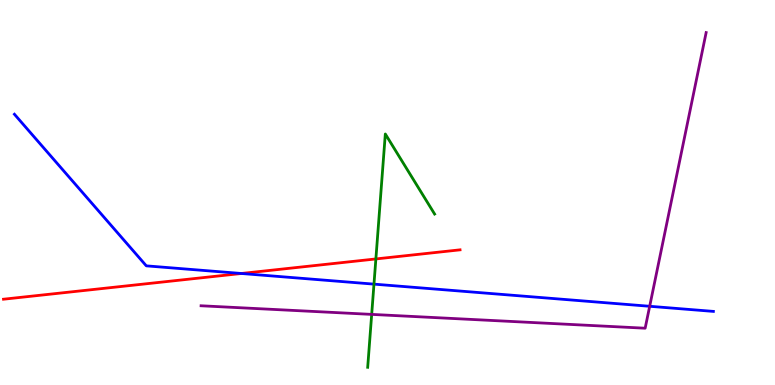[{'lines': ['blue', 'red'], 'intersections': [{'x': 3.11, 'y': 2.9}]}, {'lines': ['green', 'red'], 'intersections': [{'x': 4.85, 'y': 3.27}]}, {'lines': ['purple', 'red'], 'intersections': []}, {'lines': ['blue', 'green'], 'intersections': [{'x': 4.83, 'y': 2.62}]}, {'lines': ['blue', 'purple'], 'intersections': [{'x': 8.38, 'y': 2.04}]}, {'lines': ['green', 'purple'], 'intersections': [{'x': 4.8, 'y': 1.83}]}]